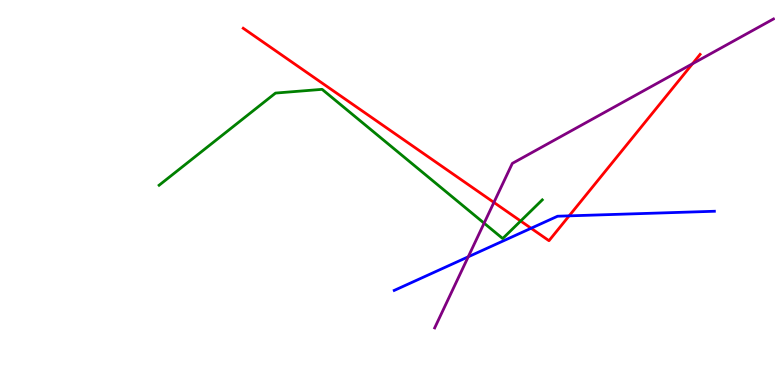[{'lines': ['blue', 'red'], 'intersections': [{'x': 6.85, 'y': 4.07}, {'x': 7.34, 'y': 4.39}]}, {'lines': ['green', 'red'], 'intersections': [{'x': 6.72, 'y': 4.26}]}, {'lines': ['purple', 'red'], 'intersections': [{'x': 6.37, 'y': 4.74}, {'x': 8.94, 'y': 8.34}]}, {'lines': ['blue', 'green'], 'intersections': []}, {'lines': ['blue', 'purple'], 'intersections': [{'x': 6.04, 'y': 3.33}]}, {'lines': ['green', 'purple'], 'intersections': [{'x': 6.25, 'y': 4.2}]}]